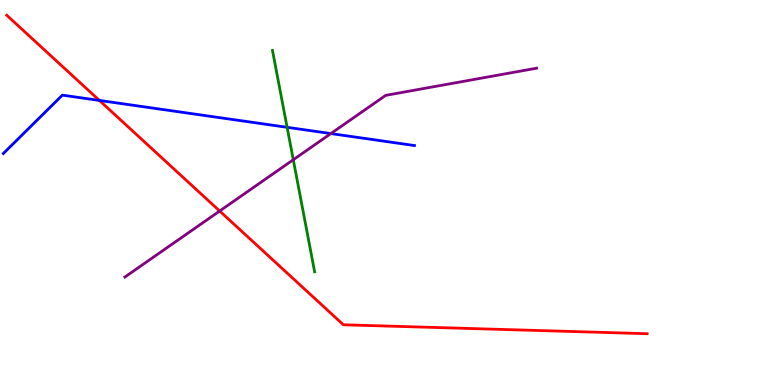[{'lines': ['blue', 'red'], 'intersections': [{'x': 1.28, 'y': 7.39}]}, {'lines': ['green', 'red'], 'intersections': []}, {'lines': ['purple', 'red'], 'intersections': [{'x': 2.83, 'y': 4.52}]}, {'lines': ['blue', 'green'], 'intersections': [{'x': 3.7, 'y': 6.69}]}, {'lines': ['blue', 'purple'], 'intersections': [{'x': 4.27, 'y': 6.53}]}, {'lines': ['green', 'purple'], 'intersections': [{'x': 3.78, 'y': 5.85}]}]